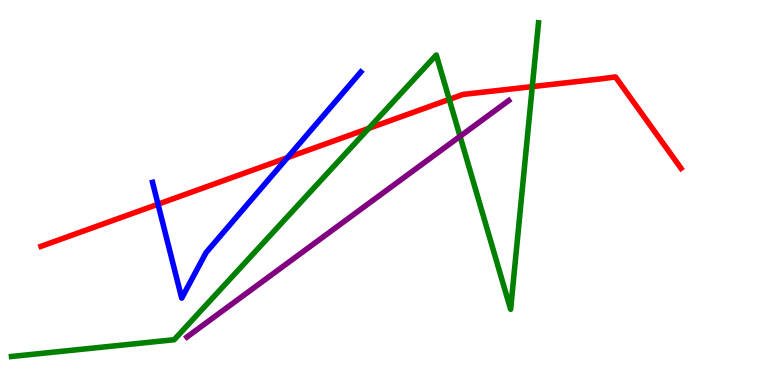[{'lines': ['blue', 'red'], 'intersections': [{'x': 2.04, 'y': 4.7}, {'x': 3.71, 'y': 5.91}]}, {'lines': ['green', 'red'], 'intersections': [{'x': 4.76, 'y': 6.67}, {'x': 5.8, 'y': 7.42}, {'x': 6.87, 'y': 7.75}]}, {'lines': ['purple', 'red'], 'intersections': []}, {'lines': ['blue', 'green'], 'intersections': []}, {'lines': ['blue', 'purple'], 'intersections': []}, {'lines': ['green', 'purple'], 'intersections': [{'x': 5.94, 'y': 6.46}]}]